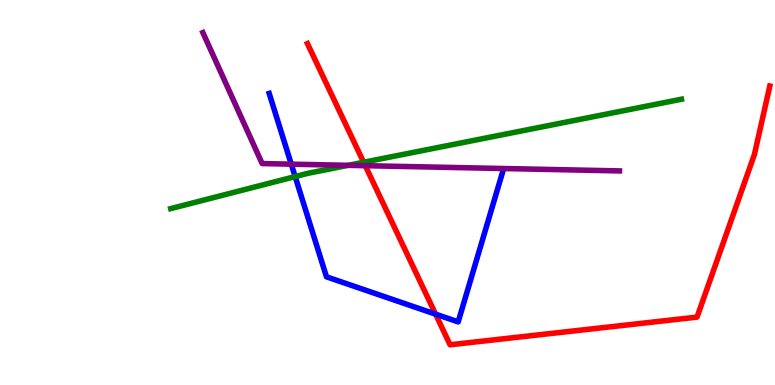[{'lines': ['blue', 'red'], 'intersections': [{'x': 5.62, 'y': 1.84}]}, {'lines': ['green', 'red'], 'intersections': [{'x': 4.69, 'y': 5.79}]}, {'lines': ['purple', 'red'], 'intersections': [{'x': 4.71, 'y': 5.7}]}, {'lines': ['blue', 'green'], 'intersections': [{'x': 3.81, 'y': 5.41}]}, {'lines': ['blue', 'purple'], 'intersections': [{'x': 3.76, 'y': 5.74}]}, {'lines': ['green', 'purple'], 'intersections': [{'x': 4.49, 'y': 5.71}]}]